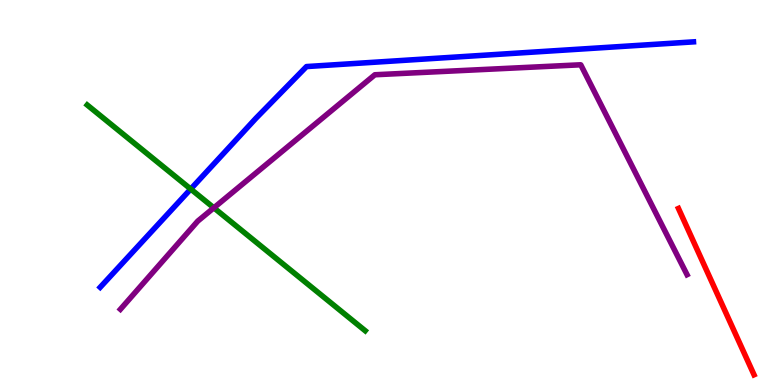[{'lines': ['blue', 'red'], 'intersections': []}, {'lines': ['green', 'red'], 'intersections': []}, {'lines': ['purple', 'red'], 'intersections': []}, {'lines': ['blue', 'green'], 'intersections': [{'x': 2.46, 'y': 5.09}]}, {'lines': ['blue', 'purple'], 'intersections': []}, {'lines': ['green', 'purple'], 'intersections': [{'x': 2.76, 'y': 4.6}]}]